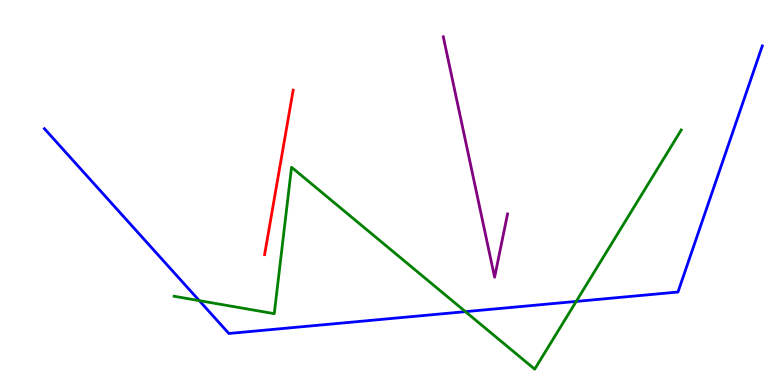[{'lines': ['blue', 'red'], 'intersections': []}, {'lines': ['green', 'red'], 'intersections': []}, {'lines': ['purple', 'red'], 'intersections': []}, {'lines': ['blue', 'green'], 'intersections': [{'x': 2.57, 'y': 2.19}, {'x': 6.01, 'y': 1.91}, {'x': 7.43, 'y': 2.17}]}, {'lines': ['blue', 'purple'], 'intersections': []}, {'lines': ['green', 'purple'], 'intersections': []}]